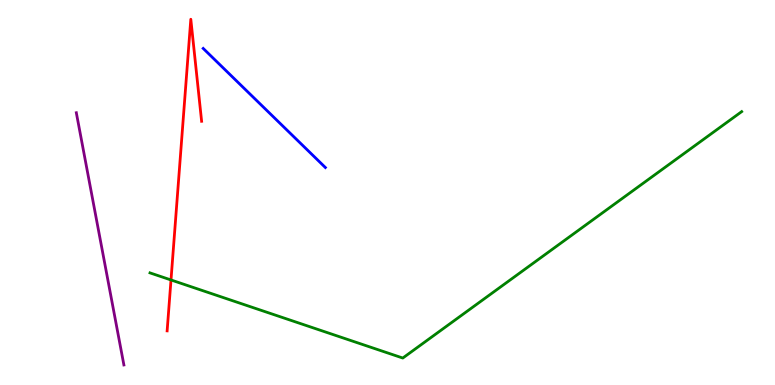[{'lines': ['blue', 'red'], 'intersections': []}, {'lines': ['green', 'red'], 'intersections': [{'x': 2.21, 'y': 2.73}]}, {'lines': ['purple', 'red'], 'intersections': []}, {'lines': ['blue', 'green'], 'intersections': []}, {'lines': ['blue', 'purple'], 'intersections': []}, {'lines': ['green', 'purple'], 'intersections': []}]